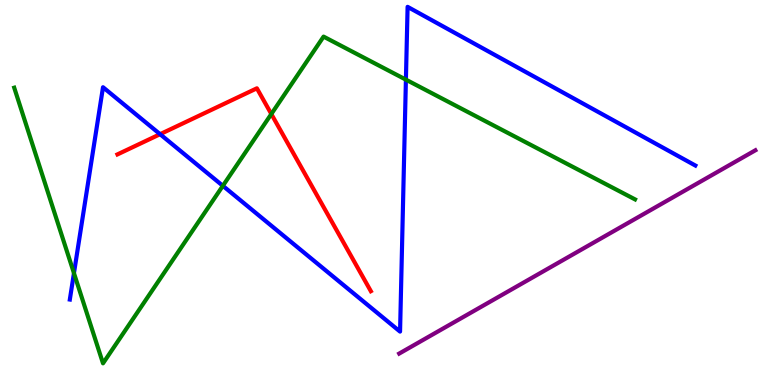[{'lines': ['blue', 'red'], 'intersections': [{'x': 2.07, 'y': 6.51}]}, {'lines': ['green', 'red'], 'intersections': [{'x': 3.5, 'y': 7.04}]}, {'lines': ['purple', 'red'], 'intersections': []}, {'lines': ['blue', 'green'], 'intersections': [{'x': 0.954, 'y': 2.91}, {'x': 2.88, 'y': 5.17}, {'x': 5.24, 'y': 7.93}]}, {'lines': ['blue', 'purple'], 'intersections': []}, {'lines': ['green', 'purple'], 'intersections': []}]